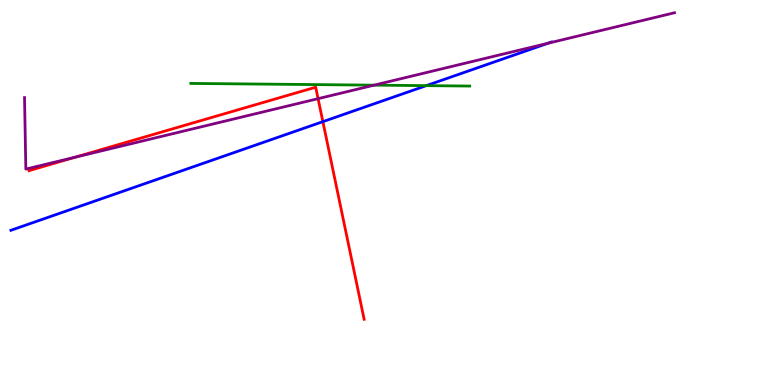[{'lines': ['blue', 'red'], 'intersections': [{'x': 4.17, 'y': 6.84}]}, {'lines': ['green', 'red'], 'intersections': []}, {'lines': ['purple', 'red'], 'intersections': [{'x': 0.969, 'y': 5.92}, {'x': 4.1, 'y': 7.44}]}, {'lines': ['blue', 'green'], 'intersections': [{'x': 5.5, 'y': 7.78}]}, {'lines': ['blue', 'purple'], 'intersections': [{'x': 7.07, 'y': 8.88}]}, {'lines': ['green', 'purple'], 'intersections': [{'x': 4.83, 'y': 7.79}]}]